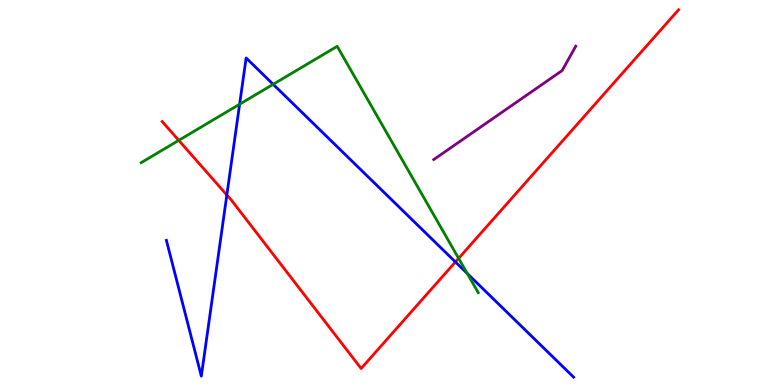[{'lines': ['blue', 'red'], 'intersections': [{'x': 2.93, 'y': 4.94}, {'x': 5.88, 'y': 3.2}]}, {'lines': ['green', 'red'], 'intersections': [{'x': 2.31, 'y': 6.35}, {'x': 5.92, 'y': 3.29}]}, {'lines': ['purple', 'red'], 'intersections': []}, {'lines': ['blue', 'green'], 'intersections': [{'x': 3.09, 'y': 7.29}, {'x': 3.52, 'y': 7.81}, {'x': 6.03, 'y': 2.89}]}, {'lines': ['blue', 'purple'], 'intersections': []}, {'lines': ['green', 'purple'], 'intersections': []}]